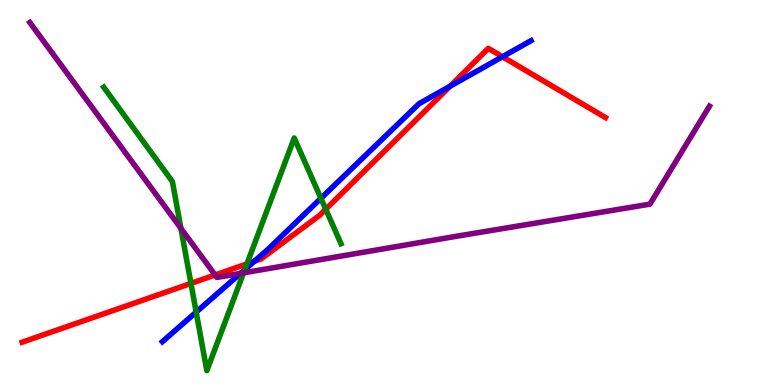[{'lines': ['blue', 'red'], 'intersections': [{'x': 3.28, 'y': 3.21}, {'x': 5.81, 'y': 7.76}, {'x': 6.48, 'y': 8.53}]}, {'lines': ['green', 'red'], 'intersections': [{'x': 2.46, 'y': 2.64}, {'x': 3.19, 'y': 3.15}, {'x': 4.2, 'y': 4.56}]}, {'lines': ['purple', 'red'], 'intersections': [{'x': 2.78, 'y': 2.86}]}, {'lines': ['blue', 'green'], 'intersections': [{'x': 2.53, 'y': 1.89}, {'x': 3.16, 'y': 3.0}, {'x': 4.14, 'y': 4.85}]}, {'lines': ['blue', 'purple'], 'intersections': [{'x': 3.1, 'y': 2.9}]}, {'lines': ['green', 'purple'], 'intersections': [{'x': 2.33, 'y': 4.07}, {'x': 3.14, 'y': 2.91}]}]